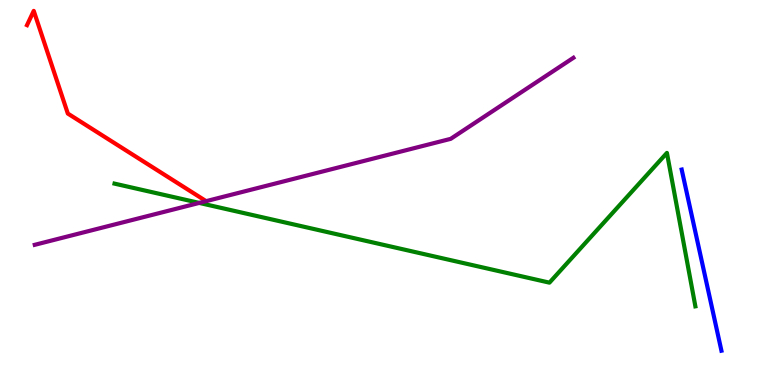[{'lines': ['blue', 'red'], 'intersections': []}, {'lines': ['green', 'red'], 'intersections': []}, {'lines': ['purple', 'red'], 'intersections': [{'x': 2.66, 'y': 4.78}]}, {'lines': ['blue', 'green'], 'intersections': []}, {'lines': ['blue', 'purple'], 'intersections': []}, {'lines': ['green', 'purple'], 'intersections': [{'x': 2.57, 'y': 4.73}]}]